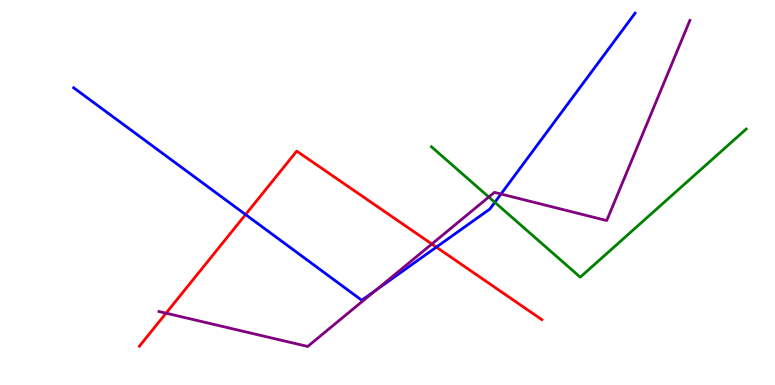[{'lines': ['blue', 'red'], 'intersections': [{'x': 3.17, 'y': 4.43}, {'x': 5.63, 'y': 3.58}]}, {'lines': ['green', 'red'], 'intersections': []}, {'lines': ['purple', 'red'], 'intersections': [{'x': 2.14, 'y': 1.87}, {'x': 5.57, 'y': 3.66}]}, {'lines': ['blue', 'green'], 'intersections': [{'x': 6.38, 'y': 4.74}]}, {'lines': ['blue', 'purple'], 'intersections': [{'x': 4.85, 'y': 2.46}, {'x': 6.46, 'y': 4.96}]}, {'lines': ['green', 'purple'], 'intersections': [{'x': 6.31, 'y': 4.88}]}]